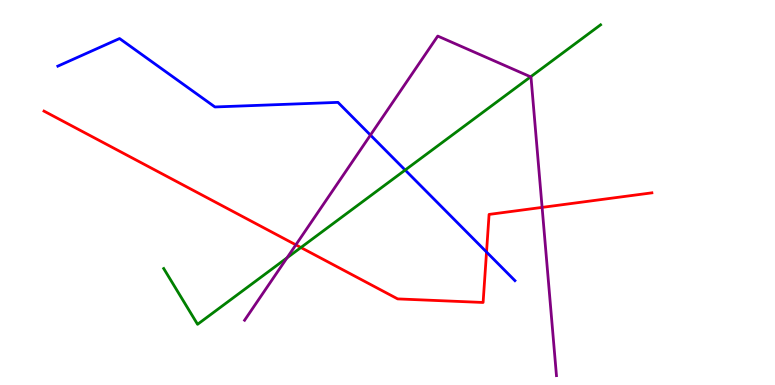[{'lines': ['blue', 'red'], 'intersections': [{'x': 6.28, 'y': 3.45}]}, {'lines': ['green', 'red'], 'intersections': [{'x': 3.88, 'y': 3.57}]}, {'lines': ['purple', 'red'], 'intersections': [{'x': 3.82, 'y': 3.64}, {'x': 6.99, 'y': 4.61}]}, {'lines': ['blue', 'green'], 'intersections': [{'x': 5.23, 'y': 5.58}]}, {'lines': ['blue', 'purple'], 'intersections': [{'x': 4.78, 'y': 6.49}]}, {'lines': ['green', 'purple'], 'intersections': [{'x': 3.7, 'y': 3.3}, {'x': 6.85, 'y': 8.0}]}]